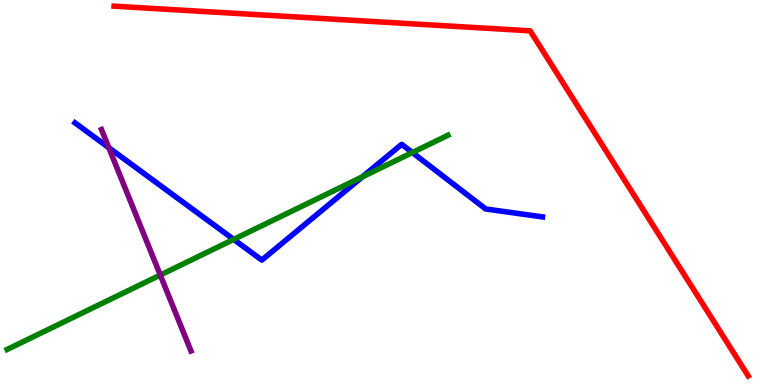[{'lines': ['blue', 'red'], 'intersections': []}, {'lines': ['green', 'red'], 'intersections': []}, {'lines': ['purple', 'red'], 'intersections': []}, {'lines': ['blue', 'green'], 'intersections': [{'x': 3.01, 'y': 3.78}, {'x': 4.68, 'y': 5.41}, {'x': 5.32, 'y': 6.04}]}, {'lines': ['blue', 'purple'], 'intersections': [{'x': 1.4, 'y': 6.16}]}, {'lines': ['green', 'purple'], 'intersections': [{'x': 2.07, 'y': 2.86}]}]